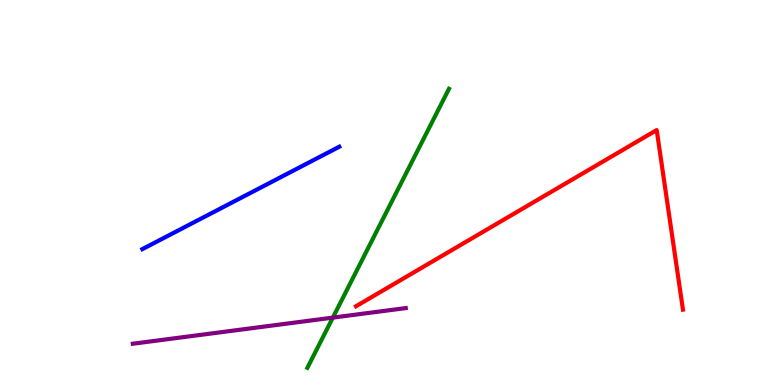[{'lines': ['blue', 'red'], 'intersections': []}, {'lines': ['green', 'red'], 'intersections': []}, {'lines': ['purple', 'red'], 'intersections': []}, {'lines': ['blue', 'green'], 'intersections': []}, {'lines': ['blue', 'purple'], 'intersections': []}, {'lines': ['green', 'purple'], 'intersections': [{'x': 4.29, 'y': 1.75}]}]